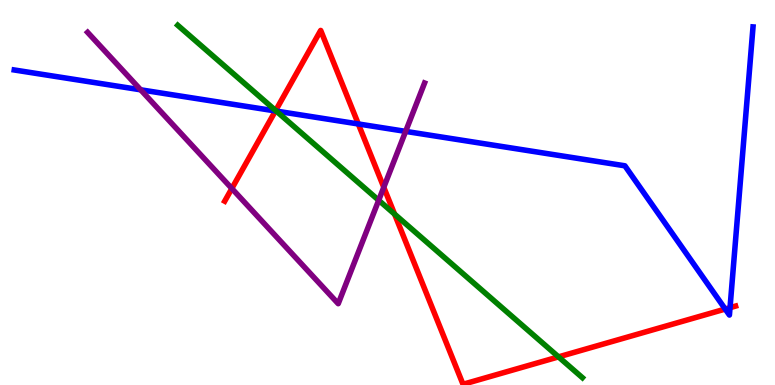[{'lines': ['blue', 'red'], 'intersections': [{'x': 3.55, 'y': 7.12}, {'x': 4.62, 'y': 6.78}, {'x': 9.36, 'y': 1.97}, {'x': 9.42, 'y': 2.01}]}, {'lines': ['green', 'red'], 'intersections': [{'x': 3.56, 'y': 7.13}, {'x': 5.09, 'y': 4.44}, {'x': 7.21, 'y': 0.73}]}, {'lines': ['purple', 'red'], 'intersections': [{'x': 2.99, 'y': 5.1}, {'x': 4.95, 'y': 5.14}]}, {'lines': ['blue', 'green'], 'intersections': [{'x': 3.56, 'y': 7.11}]}, {'lines': ['blue', 'purple'], 'intersections': [{'x': 1.82, 'y': 7.67}, {'x': 5.23, 'y': 6.59}]}, {'lines': ['green', 'purple'], 'intersections': [{'x': 4.89, 'y': 4.8}]}]